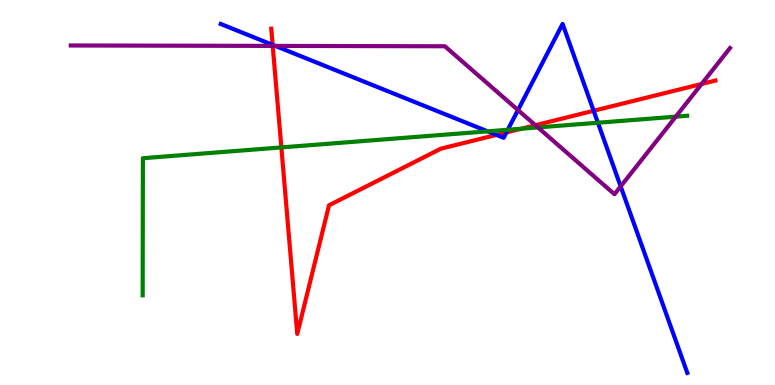[{'lines': ['blue', 'red'], 'intersections': [{'x': 3.52, 'y': 8.84}, {'x': 6.41, 'y': 6.5}, {'x': 6.53, 'y': 6.56}, {'x': 7.66, 'y': 7.12}]}, {'lines': ['green', 'red'], 'intersections': [{'x': 3.63, 'y': 6.17}, {'x': 6.73, 'y': 6.66}]}, {'lines': ['purple', 'red'], 'intersections': [{'x': 3.52, 'y': 8.81}, {'x': 6.91, 'y': 6.75}, {'x': 9.05, 'y': 7.82}]}, {'lines': ['blue', 'green'], 'intersections': [{'x': 6.29, 'y': 6.59}, {'x': 6.55, 'y': 6.63}, {'x': 7.72, 'y': 6.81}]}, {'lines': ['blue', 'purple'], 'intersections': [{'x': 3.55, 'y': 8.81}, {'x': 6.68, 'y': 7.14}, {'x': 8.01, 'y': 5.16}]}, {'lines': ['green', 'purple'], 'intersections': [{'x': 6.94, 'y': 6.69}, {'x': 8.72, 'y': 6.97}]}]